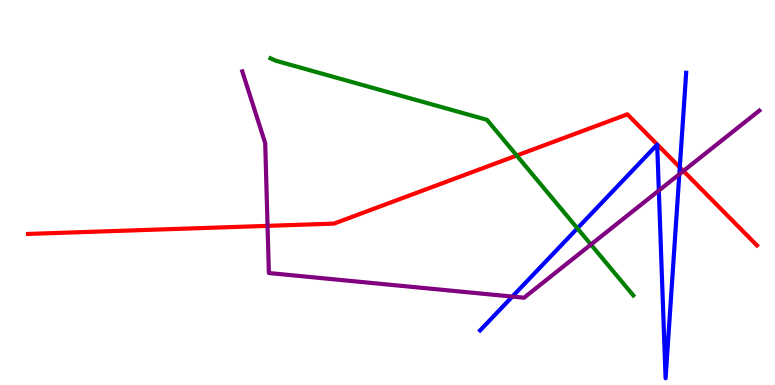[{'lines': ['blue', 'red'], 'intersections': [{'x': 8.77, 'y': 5.65}]}, {'lines': ['green', 'red'], 'intersections': [{'x': 6.67, 'y': 5.96}]}, {'lines': ['purple', 'red'], 'intersections': [{'x': 3.45, 'y': 4.13}, {'x': 8.82, 'y': 5.56}]}, {'lines': ['blue', 'green'], 'intersections': [{'x': 7.45, 'y': 4.07}]}, {'lines': ['blue', 'purple'], 'intersections': [{'x': 6.61, 'y': 2.3}, {'x': 8.5, 'y': 5.05}, {'x': 8.77, 'y': 5.47}]}, {'lines': ['green', 'purple'], 'intersections': [{'x': 7.62, 'y': 3.65}]}]